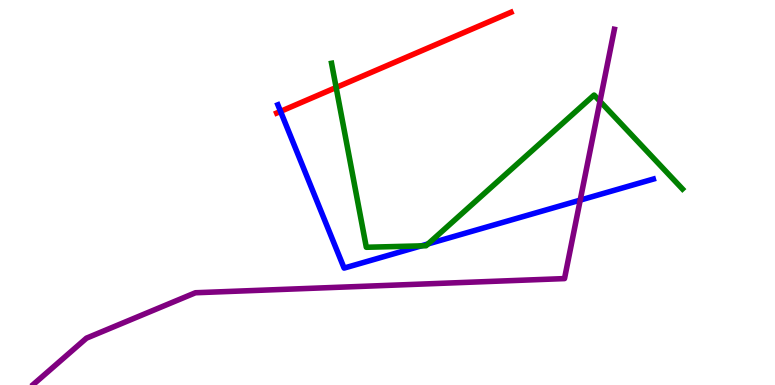[{'lines': ['blue', 'red'], 'intersections': [{'x': 3.62, 'y': 7.11}]}, {'lines': ['green', 'red'], 'intersections': [{'x': 4.34, 'y': 7.73}]}, {'lines': ['purple', 'red'], 'intersections': []}, {'lines': ['blue', 'green'], 'intersections': [{'x': 5.44, 'y': 3.61}, {'x': 5.52, 'y': 3.66}]}, {'lines': ['blue', 'purple'], 'intersections': [{'x': 7.49, 'y': 4.8}]}, {'lines': ['green', 'purple'], 'intersections': [{'x': 7.74, 'y': 7.37}]}]